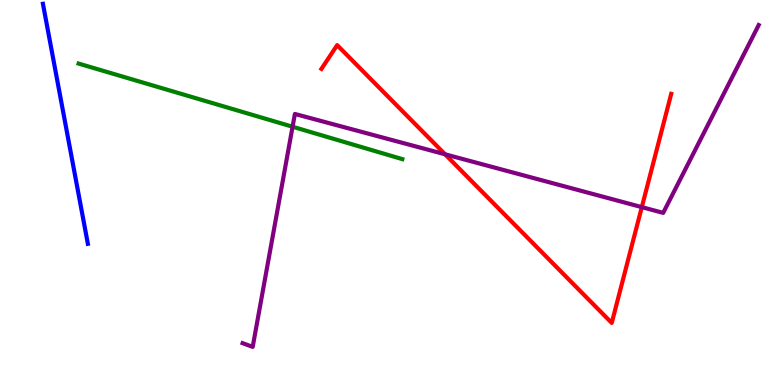[{'lines': ['blue', 'red'], 'intersections': []}, {'lines': ['green', 'red'], 'intersections': []}, {'lines': ['purple', 'red'], 'intersections': [{'x': 5.74, 'y': 5.99}, {'x': 8.28, 'y': 4.62}]}, {'lines': ['blue', 'green'], 'intersections': []}, {'lines': ['blue', 'purple'], 'intersections': []}, {'lines': ['green', 'purple'], 'intersections': [{'x': 3.78, 'y': 6.71}]}]